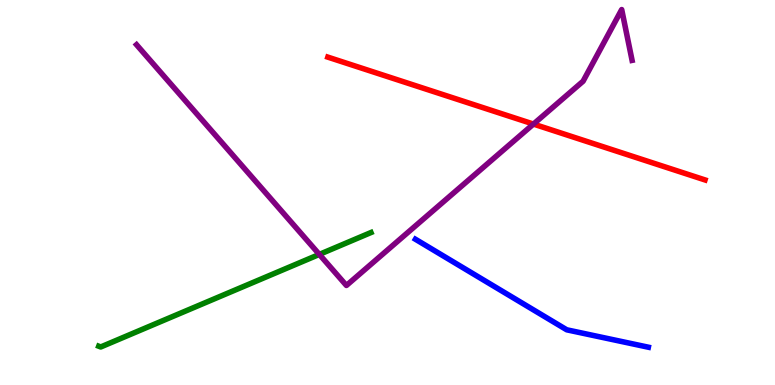[{'lines': ['blue', 'red'], 'intersections': []}, {'lines': ['green', 'red'], 'intersections': []}, {'lines': ['purple', 'red'], 'intersections': [{'x': 6.88, 'y': 6.78}]}, {'lines': ['blue', 'green'], 'intersections': []}, {'lines': ['blue', 'purple'], 'intersections': []}, {'lines': ['green', 'purple'], 'intersections': [{'x': 4.12, 'y': 3.39}]}]